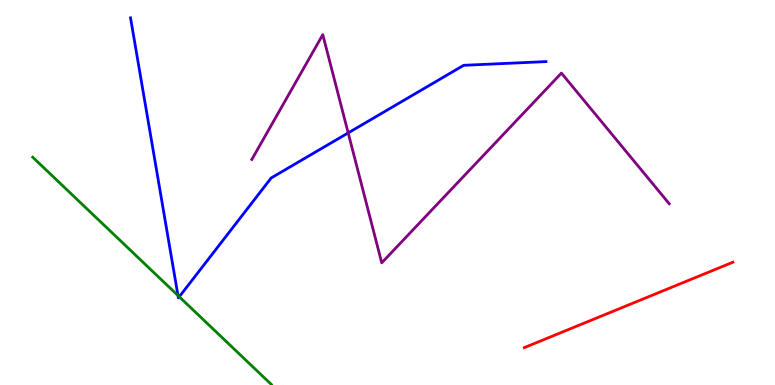[{'lines': ['blue', 'red'], 'intersections': []}, {'lines': ['green', 'red'], 'intersections': []}, {'lines': ['purple', 'red'], 'intersections': []}, {'lines': ['blue', 'green'], 'intersections': [{'x': 2.3, 'y': 2.32}, {'x': 2.31, 'y': 2.29}]}, {'lines': ['blue', 'purple'], 'intersections': [{'x': 4.49, 'y': 6.55}]}, {'lines': ['green', 'purple'], 'intersections': []}]